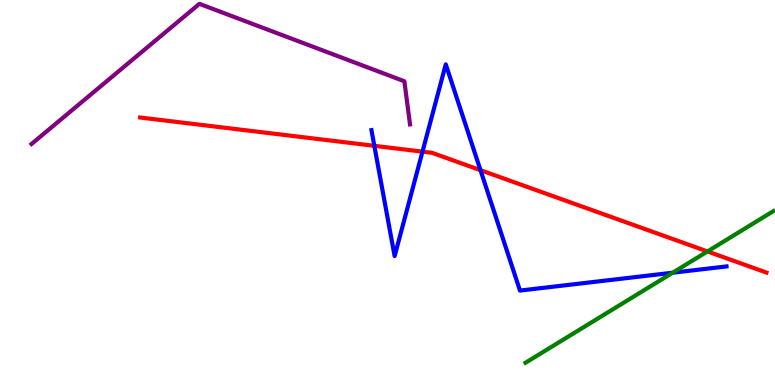[{'lines': ['blue', 'red'], 'intersections': [{'x': 4.83, 'y': 6.21}, {'x': 5.45, 'y': 6.06}, {'x': 6.2, 'y': 5.58}]}, {'lines': ['green', 'red'], 'intersections': [{'x': 9.13, 'y': 3.47}]}, {'lines': ['purple', 'red'], 'intersections': []}, {'lines': ['blue', 'green'], 'intersections': [{'x': 8.68, 'y': 2.92}]}, {'lines': ['blue', 'purple'], 'intersections': []}, {'lines': ['green', 'purple'], 'intersections': []}]